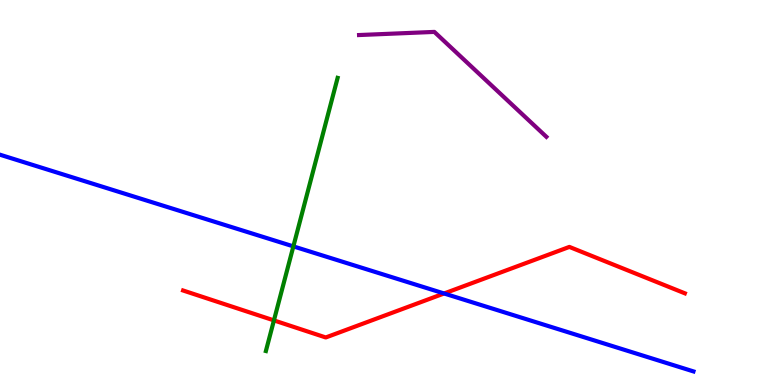[{'lines': ['blue', 'red'], 'intersections': [{'x': 5.73, 'y': 2.38}]}, {'lines': ['green', 'red'], 'intersections': [{'x': 3.53, 'y': 1.68}]}, {'lines': ['purple', 'red'], 'intersections': []}, {'lines': ['blue', 'green'], 'intersections': [{'x': 3.79, 'y': 3.6}]}, {'lines': ['blue', 'purple'], 'intersections': []}, {'lines': ['green', 'purple'], 'intersections': []}]